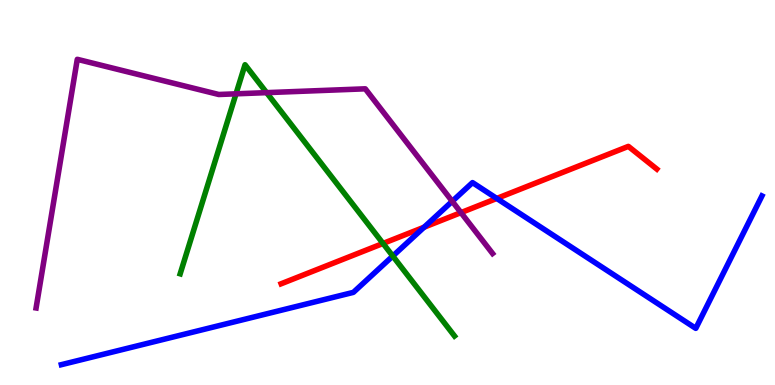[{'lines': ['blue', 'red'], 'intersections': [{'x': 5.47, 'y': 4.1}, {'x': 6.41, 'y': 4.85}]}, {'lines': ['green', 'red'], 'intersections': [{'x': 4.94, 'y': 3.68}]}, {'lines': ['purple', 'red'], 'intersections': [{'x': 5.95, 'y': 4.48}]}, {'lines': ['blue', 'green'], 'intersections': [{'x': 5.07, 'y': 3.35}]}, {'lines': ['blue', 'purple'], 'intersections': [{'x': 5.84, 'y': 4.77}]}, {'lines': ['green', 'purple'], 'intersections': [{'x': 3.05, 'y': 7.56}, {'x': 3.44, 'y': 7.59}]}]